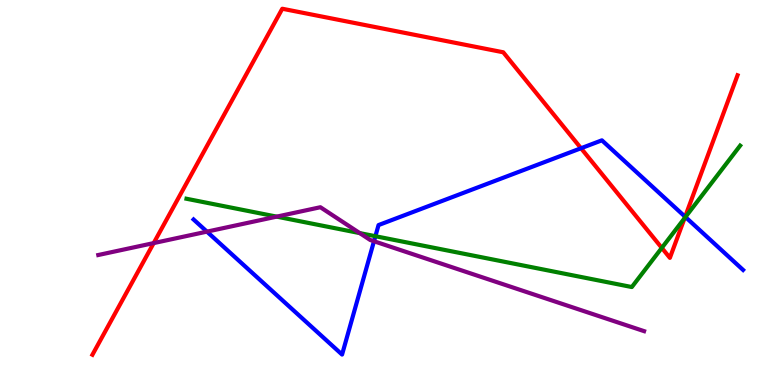[{'lines': ['blue', 'red'], 'intersections': [{'x': 7.5, 'y': 6.15}, {'x': 8.84, 'y': 4.37}]}, {'lines': ['green', 'red'], 'intersections': [{'x': 8.54, 'y': 3.56}, {'x': 8.83, 'y': 4.33}]}, {'lines': ['purple', 'red'], 'intersections': [{'x': 1.98, 'y': 3.69}]}, {'lines': ['blue', 'green'], 'intersections': [{'x': 4.84, 'y': 3.86}, {'x': 8.84, 'y': 4.36}]}, {'lines': ['blue', 'purple'], 'intersections': [{'x': 2.67, 'y': 3.98}, {'x': 4.83, 'y': 3.73}]}, {'lines': ['green', 'purple'], 'intersections': [{'x': 3.57, 'y': 4.37}, {'x': 4.64, 'y': 3.95}]}]